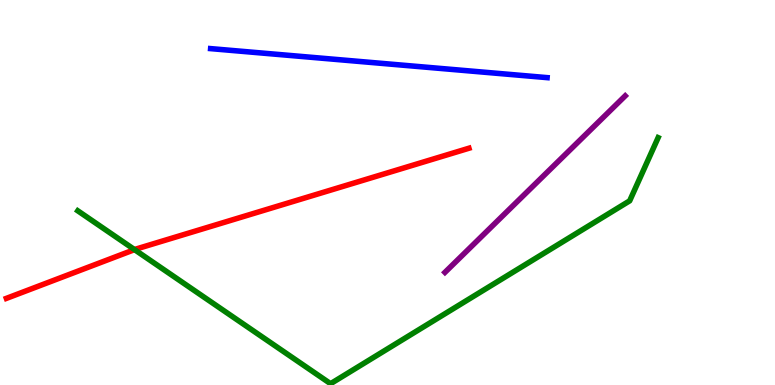[{'lines': ['blue', 'red'], 'intersections': []}, {'lines': ['green', 'red'], 'intersections': [{'x': 1.74, 'y': 3.52}]}, {'lines': ['purple', 'red'], 'intersections': []}, {'lines': ['blue', 'green'], 'intersections': []}, {'lines': ['blue', 'purple'], 'intersections': []}, {'lines': ['green', 'purple'], 'intersections': []}]